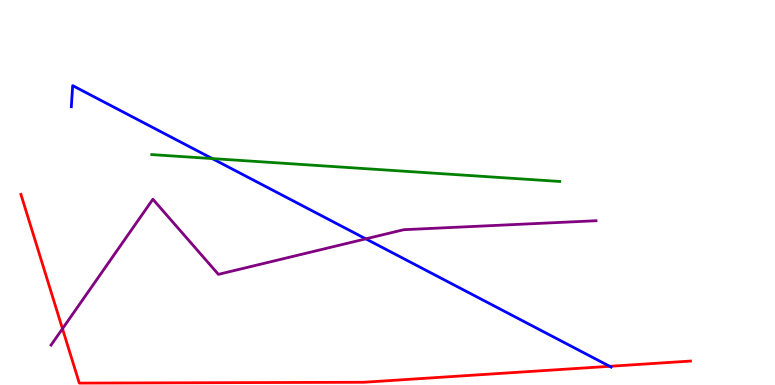[{'lines': ['blue', 'red'], 'intersections': [{'x': 7.87, 'y': 0.485}]}, {'lines': ['green', 'red'], 'intersections': []}, {'lines': ['purple', 'red'], 'intersections': [{'x': 0.806, 'y': 1.46}]}, {'lines': ['blue', 'green'], 'intersections': [{'x': 2.74, 'y': 5.88}]}, {'lines': ['blue', 'purple'], 'intersections': [{'x': 4.72, 'y': 3.8}]}, {'lines': ['green', 'purple'], 'intersections': []}]